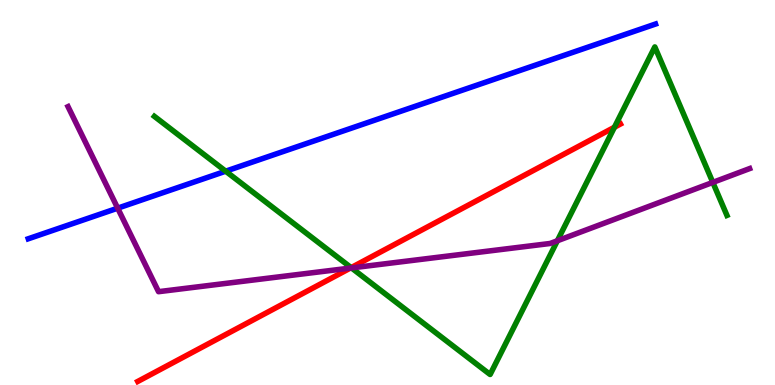[{'lines': ['blue', 'red'], 'intersections': []}, {'lines': ['green', 'red'], 'intersections': [{'x': 4.53, 'y': 3.05}, {'x': 7.93, 'y': 6.7}]}, {'lines': ['purple', 'red'], 'intersections': [{'x': 4.52, 'y': 3.04}]}, {'lines': ['blue', 'green'], 'intersections': [{'x': 2.91, 'y': 5.55}]}, {'lines': ['blue', 'purple'], 'intersections': [{'x': 1.52, 'y': 4.59}]}, {'lines': ['green', 'purple'], 'intersections': [{'x': 4.54, 'y': 3.04}, {'x': 7.19, 'y': 3.75}, {'x': 9.2, 'y': 5.26}]}]